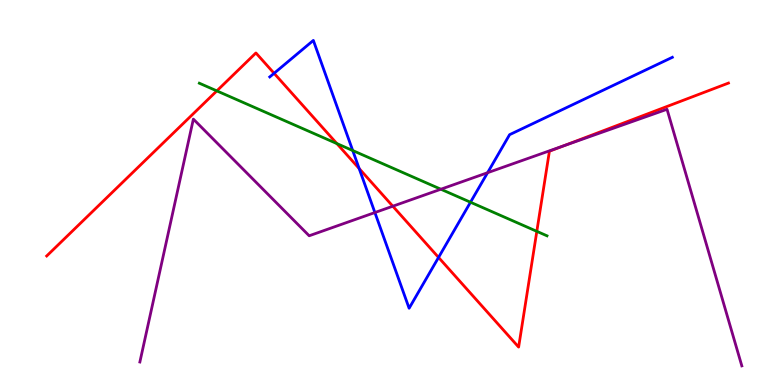[{'lines': ['blue', 'red'], 'intersections': [{'x': 3.54, 'y': 8.1}, {'x': 4.63, 'y': 5.62}, {'x': 5.66, 'y': 3.31}]}, {'lines': ['green', 'red'], 'intersections': [{'x': 2.8, 'y': 7.64}, {'x': 4.35, 'y': 6.27}, {'x': 6.93, 'y': 3.99}]}, {'lines': ['purple', 'red'], 'intersections': [{'x': 5.07, 'y': 4.64}, {'x': 7.27, 'y': 6.21}]}, {'lines': ['blue', 'green'], 'intersections': [{'x': 4.55, 'y': 6.09}, {'x': 6.07, 'y': 4.75}]}, {'lines': ['blue', 'purple'], 'intersections': [{'x': 4.84, 'y': 4.48}, {'x': 6.29, 'y': 5.51}]}, {'lines': ['green', 'purple'], 'intersections': [{'x': 5.69, 'y': 5.09}]}]